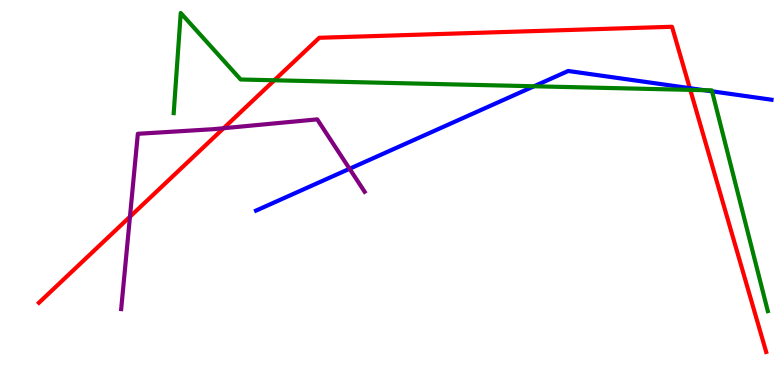[{'lines': ['blue', 'red'], 'intersections': [{'x': 8.9, 'y': 7.71}]}, {'lines': ['green', 'red'], 'intersections': [{'x': 3.54, 'y': 7.91}, {'x': 8.91, 'y': 7.67}]}, {'lines': ['purple', 'red'], 'intersections': [{'x': 1.68, 'y': 4.37}, {'x': 2.89, 'y': 6.67}]}, {'lines': ['blue', 'green'], 'intersections': [{'x': 6.89, 'y': 7.76}, {'x': 9.08, 'y': 7.66}, {'x': 9.19, 'y': 7.63}]}, {'lines': ['blue', 'purple'], 'intersections': [{'x': 4.51, 'y': 5.62}]}, {'lines': ['green', 'purple'], 'intersections': []}]